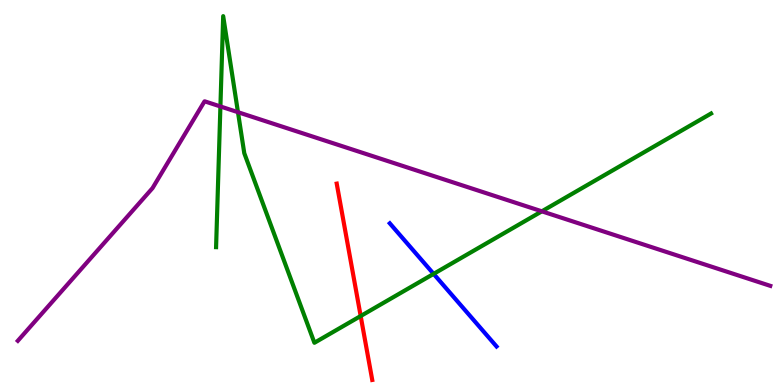[{'lines': ['blue', 'red'], 'intersections': []}, {'lines': ['green', 'red'], 'intersections': [{'x': 4.65, 'y': 1.79}]}, {'lines': ['purple', 'red'], 'intersections': []}, {'lines': ['blue', 'green'], 'intersections': [{'x': 5.6, 'y': 2.89}]}, {'lines': ['blue', 'purple'], 'intersections': []}, {'lines': ['green', 'purple'], 'intersections': [{'x': 2.84, 'y': 7.23}, {'x': 3.07, 'y': 7.09}, {'x': 6.99, 'y': 4.51}]}]